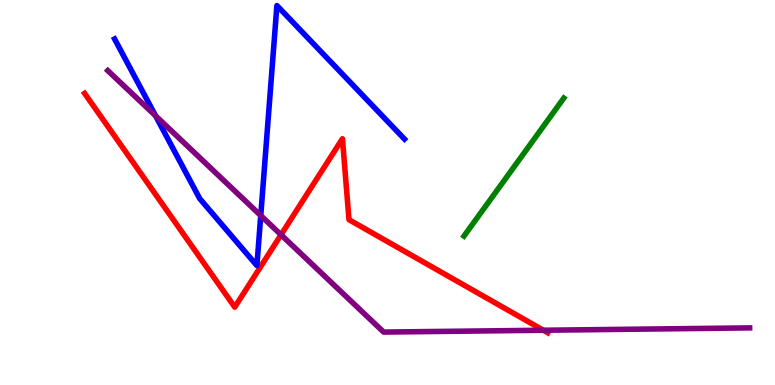[{'lines': ['blue', 'red'], 'intersections': []}, {'lines': ['green', 'red'], 'intersections': []}, {'lines': ['purple', 'red'], 'intersections': [{'x': 3.63, 'y': 3.9}, {'x': 7.01, 'y': 1.42}]}, {'lines': ['blue', 'green'], 'intersections': []}, {'lines': ['blue', 'purple'], 'intersections': [{'x': 2.01, 'y': 6.99}, {'x': 3.36, 'y': 4.4}]}, {'lines': ['green', 'purple'], 'intersections': []}]